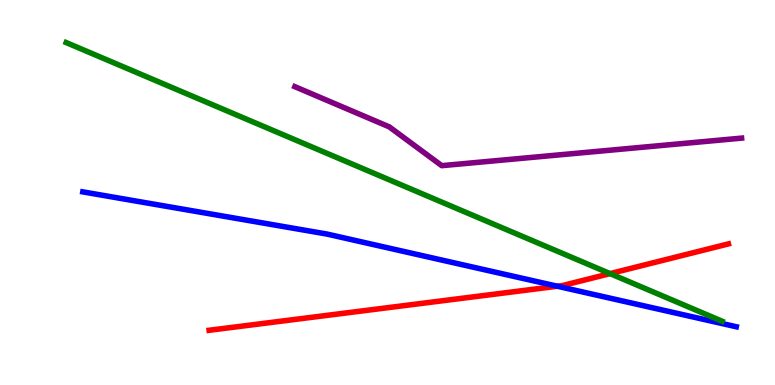[{'lines': ['blue', 'red'], 'intersections': [{'x': 7.19, 'y': 2.57}]}, {'lines': ['green', 'red'], 'intersections': [{'x': 7.87, 'y': 2.89}]}, {'lines': ['purple', 'red'], 'intersections': []}, {'lines': ['blue', 'green'], 'intersections': []}, {'lines': ['blue', 'purple'], 'intersections': []}, {'lines': ['green', 'purple'], 'intersections': []}]